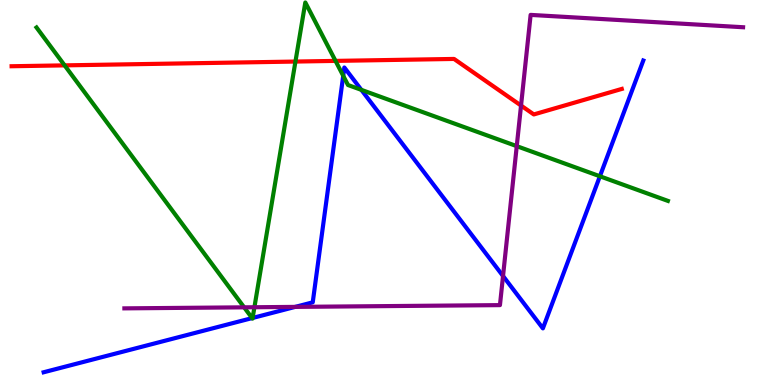[{'lines': ['blue', 'red'], 'intersections': []}, {'lines': ['green', 'red'], 'intersections': [{'x': 0.834, 'y': 8.3}, {'x': 3.81, 'y': 8.4}, {'x': 4.33, 'y': 8.42}]}, {'lines': ['purple', 'red'], 'intersections': [{'x': 6.72, 'y': 7.26}]}, {'lines': ['blue', 'green'], 'intersections': [{'x': 3.25, 'y': 1.74}, {'x': 3.26, 'y': 1.74}, {'x': 4.43, 'y': 8.03}, {'x': 4.66, 'y': 7.67}, {'x': 7.74, 'y': 5.42}]}, {'lines': ['blue', 'purple'], 'intersections': [{'x': 3.81, 'y': 2.03}, {'x': 6.49, 'y': 2.83}]}, {'lines': ['green', 'purple'], 'intersections': [{'x': 3.15, 'y': 2.02}, {'x': 3.28, 'y': 2.02}, {'x': 6.67, 'y': 6.2}]}]